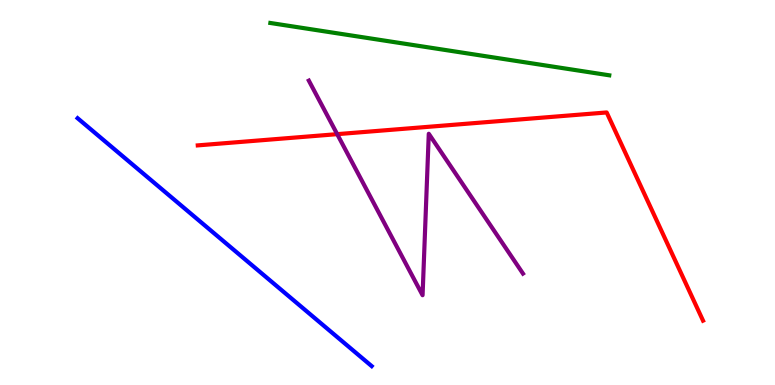[{'lines': ['blue', 'red'], 'intersections': []}, {'lines': ['green', 'red'], 'intersections': []}, {'lines': ['purple', 'red'], 'intersections': [{'x': 4.35, 'y': 6.52}]}, {'lines': ['blue', 'green'], 'intersections': []}, {'lines': ['blue', 'purple'], 'intersections': []}, {'lines': ['green', 'purple'], 'intersections': []}]